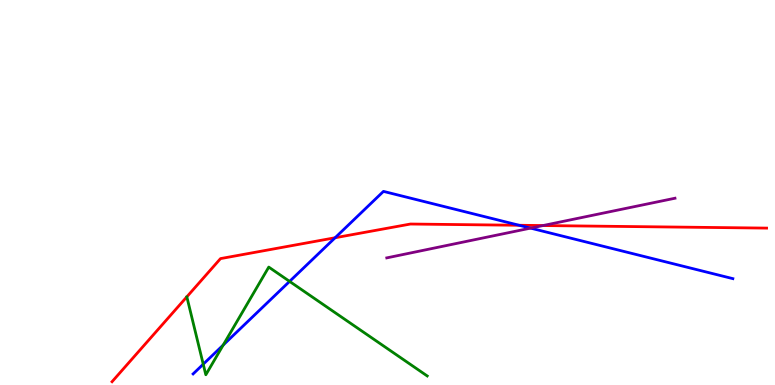[{'lines': ['blue', 'red'], 'intersections': [{'x': 4.32, 'y': 3.82}, {'x': 6.7, 'y': 4.15}]}, {'lines': ['green', 'red'], 'intersections': []}, {'lines': ['purple', 'red'], 'intersections': [{'x': 7.01, 'y': 4.14}]}, {'lines': ['blue', 'green'], 'intersections': [{'x': 2.62, 'y': 0.54}, {'x': 2.88, 'y': 1.04}, {'x': 3.74, 'y': 2.69}]}, {'lines': ['blue', 'purple'], 'intersections': [{'x': 6.85, 'y': 4.07}]}, {'lines': ['green', 'purple'], 'intersections': []}]